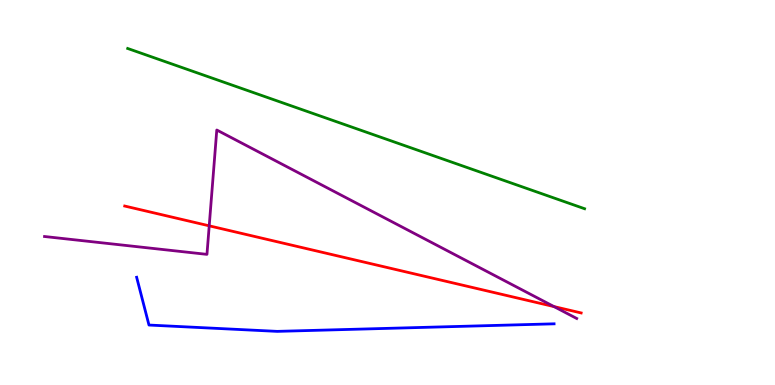[{'lines': ['blue', 'red'], 'intersections': []}, {'lines': ['green', 'red'], 'intersections': []}, {'lines': ['purple', 'red'], 'intersections': [{'x': 2.7, 'y': 4.13}, {'x': 7.15, 'y': 2.04}]}, {'lines': ['blue', 'green'], 'intersections': []}, {'lines': ['blue', 'purple'], 'intersections': []}, {'lines': ['green', 'purple'], 'intersections': []}]